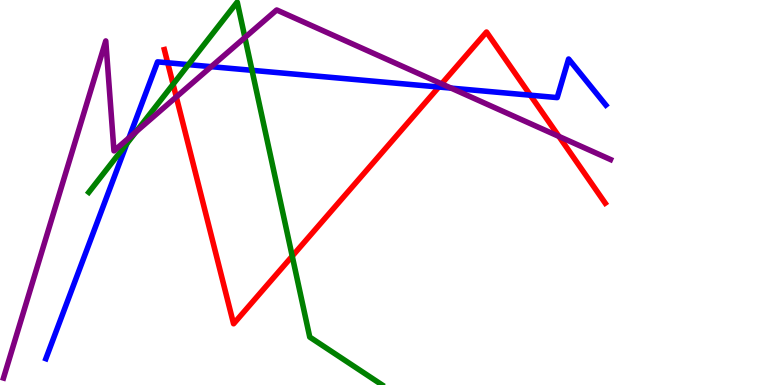[{'lines': ['blue', 'red'], 'intersections': [{'x': 2.16, 'y': 8.37}, {'x': 5.66, 'y': 7.74}, {'x': 6.84, 'y': 7.53}]}, {'lines': ['green', 'red'], 'intersections': [{'x': 2.23, 'y': 7.81}, {'x': 3.77, 'y': 3.35}]}, {'lines': ['purple', 'red'], 'intersections': [{'x': 2.27, 'y': 7.48}, {'x': 5.7, 'y': 7.82}, {'x': 7.21, 'y': 6.46}]}, {'lines': ['blue', 'green'], 'intersections': [{'x': 1.64, 'y': 6.27}, {'x': 2.43, 'y': 8.32}, {'x': 3.25, 'y': 8.17}]}, {'lines': ['blue', 'purple'], 'intersections': [{'x': 1.66, 'y': 6.42}, {'x': 2.73, 'y': 8.27}, {'x': 5.82, 'y': 7.71}]}, {'lines': ['green', 'purple'], 'intersections': [{'x': 1.76, 'y': 6.58}, {'x': 3.16, 'y': 9.03}]}]